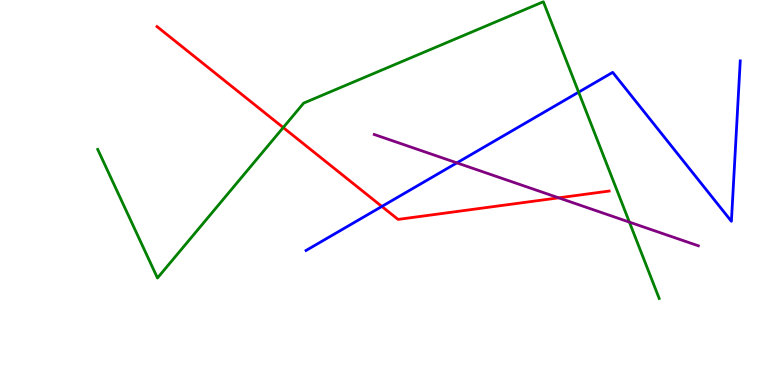[{'lines': ['blue', 'red'], 'intersections': [{'x': 4.93, 'y': 4.64}]}, {'lines': ['green', 'red'], 'intersections': [{'x': 3.65, 'y': 6.69}]}, {'lines': ['purple', 'red'], 'intersections': [{'x': 7.21, 'y': 4.86}]}, {'lines': ['blue', 'green'], 'intersections': [{'x': 7.47, 'y': 7.61}]}, {'lines': ['blue', 'purple'], 'intersections': [{'x': 5.9, 'y': 5.77}]}, {'lines': ['green', 'purple'], 'intersections': [{'x': 8.12, 'y': 4.23}]}]